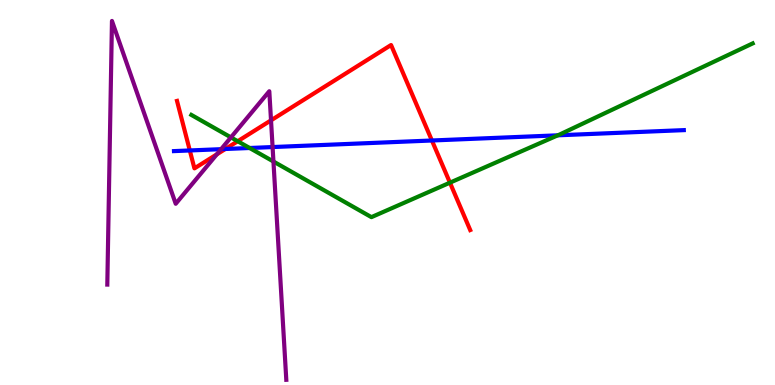[{'lines': ['blue', 'red'], 'intersections': [{'x': 2.45, 'y': 6.09}, {'x': 2.91, 'y': 6.13}, {'x': 5.57, 'y': 6.35}]}, {'lines': ['green', 'red'], 'intersections': [{'x': 3.07, 'y': 6.33}, {'x': 5.81, 'y': 5.26}]}, {'lines': ['purple', 'red'], 'intersections': [{'x': 2.8, 'y': 5.99}, {'x': 3.5, 'y': 6.87}]}, {'lines': ['blue', 'green'], 'intersections': [{'x': 3.22, 'y': 6.16}, {'x': 7.2, 'y': 6.49}]}, {'lines': ['blue', 'purple'], 'intersections': [{'x': 2.85, 'y': 6.13}, {'x': 3.52, 'y': 6.18}]}, {'lines': ['green', 'purple'], 'intersections': [{'x': 2.98, 'y': 6.43}, {'x': 3.53, 'y': 5.8}]}]